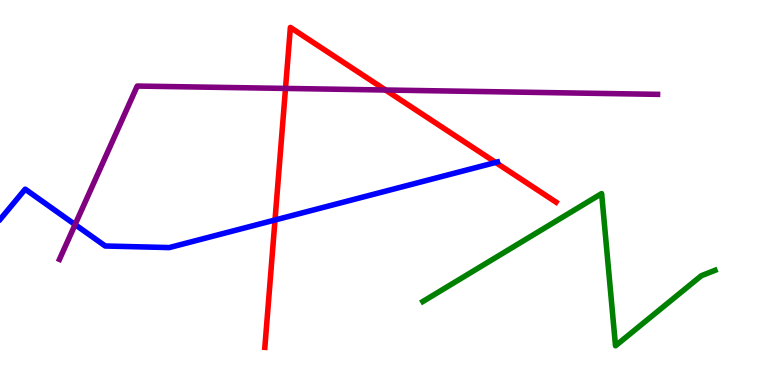[{'lines': ['blue', 'red'], 'intersections': [{'x': 3.55, 'y': 4.29}, {'x': 6.4, 'y': 5.78}]}, {'lines': ['green', 'red'], 'intersections': []}, {'lines': ['purple', 'red'], 'intersections': [{'x': 3.68, 'y': 7.7}, {'x': 4.97, 'y': 7.66}]}, {'lines': ['blue', 'green'], 'intersections': []}, {'lines': ['blue', 'purple'], 'intersections': [{'x': 0.969, 'y': 4.17}]}, {'lines': ['green', 'purple'], 'intersections': []}]